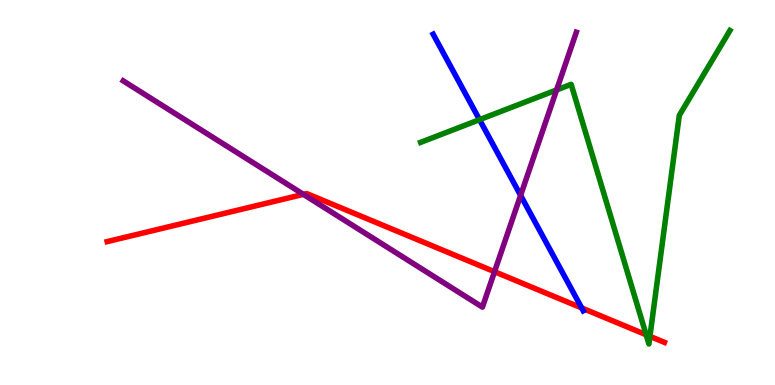[{'lines': ['blue', 'red'], 'intersections': [{'x': 7.51, 'y': 2.0}]}, {'lines': ['green', 'red'], 'intersections': [{'x': 8.34, 'y': 1.31}, {'x': 8.39, 'y': 1.26}]}, {'lines': ['purple', 'red'], 'intersections': [{'x': 3.91, 'y': 4.95}, {'x': 6.38, 'y': 2.94}]}, {'lines': ['blue', 'green'], 'intersections': [{'x': 6.19, 'y': 6.89}]}, {'lines': ['blue', 'purple'], 'intersections': [{'x': 6.72, 'y': 4.93}]}, {'lines': ['green', 'purple'], 'intersections': [{'x': 7.18, 'y': 7.66}]}]